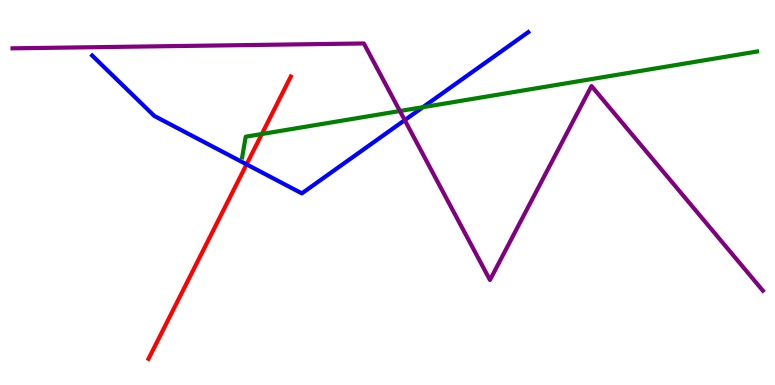[{'lines': ['blue', 'red'], 'intersections': [{'x': 3.18, 'y': 5.73}]}, {'lines': ['green', 'red'], 'intersections': [{'x': 3.38, 'y': 6.52}]}, {'lines': ['purple', 'red'], 'intersections': []}, {'lines': ['blue', 'green'], 'intersections': [{'x': 5.46, 'y': 7.22}]}, {'lines': ['blue', 'purple'], 'intersections': [{'x': 5.22, 'y': 6.88}]}, {'lines': ['green', 'purple'], 'intersections': [{'x': 5.16, 'y': 7.12}]}]